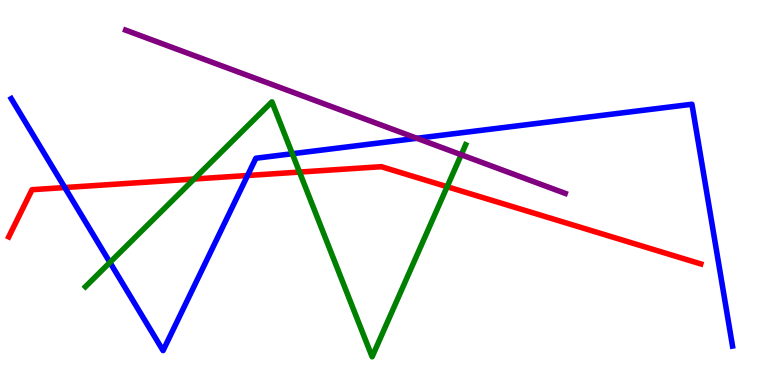[{'lines': ['blue', 'red'], 'intersections': [{'x': 0.836, 'y': 5.13}, {'x': 3.19, 'y': 5.44}]}, {'lines': ['green', 'red'], 'intersections': [{'x': 2.5, 'y': 5.35}, {'x': 3.86, 'y': 5.53}, {'x': 5.77, 'y': 5.15}]}, {'lines': ['purple', 'red'], 'intersections': []}, {'lines': ['blue', 'green'], 'intersections': [{'x': 1.42, 'y': 3.18}, {'x': 3.77, 'y': 6.01}]}, {'lines': ['blue', 'purple'], 'intersections': [{'x': 5.38, 'y': 6.41}]}, {'lines': ['green', 'purple'], 'intersections': [{'x': 5.95, 'y': 5.98}]}]